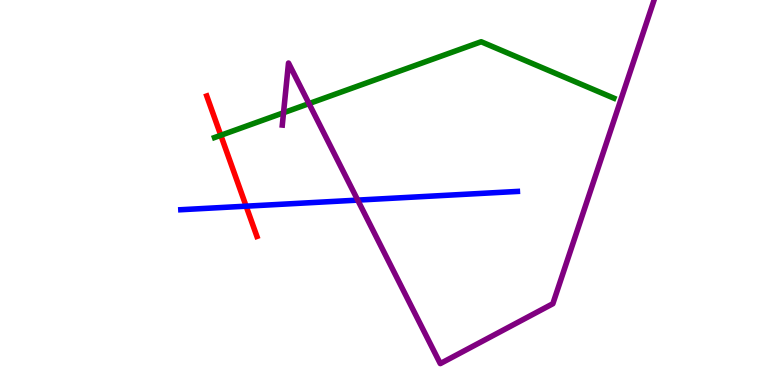[{'lines': ['blue', 'red'], 'intersections': [{'x': 3.18, 'y': 4.64}]}, {'lines': ['green', 'red'], 'intersections': [{'x': 2.85, 'y': 6.49}]}, {'lines': ['purple', 'red'], 'intersections': []}, {'lines': ['blue', 'green'], 'intersections': []}, {'lines': ['blue', 'purple'], 'intersections': [{'x': 4.62, 'y': 4.8}]}, {'lines': ['green', 'purple'], 'intersections': [{'x': 3.66, 'y': 7.07}, {'x': 3.99, 'y': 7.31}]}]